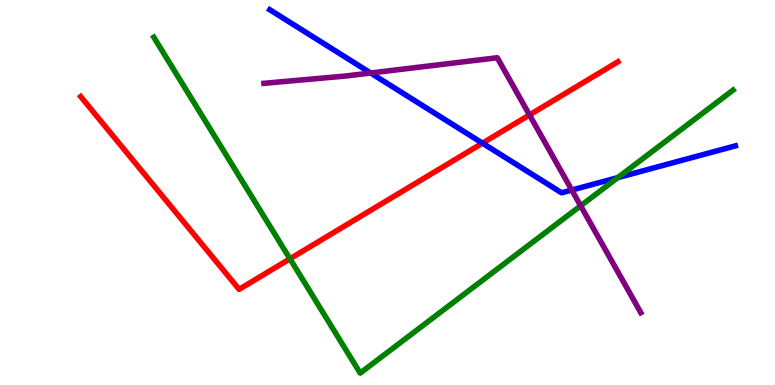[{'lines': ['blue', 'red'], 'intersections': [{'x': 6.23, 'y': 6.28}]}, {'lines': ['green', 'red'], 'intersections': [{'x': 3.74, 'y': 3.28}]}, {'lines': ['purple', 'red'], 'intersections': [{'x': 6.83, 'y': 7.01}]}, {'lines': ['blue', 'green'], 'intersections': [{'x': 7.97, 'y': 5.39}]}, {'lines': ['blue', 'purple'], 'intersections': [{'x': 4.78, 'y': 8.1}, {'x': 7.38, 'y': 5.06}]}, {'lines': ['green', 'purple'], 'intersections': [{'x': 7.49, 'y': 4.65}]}]